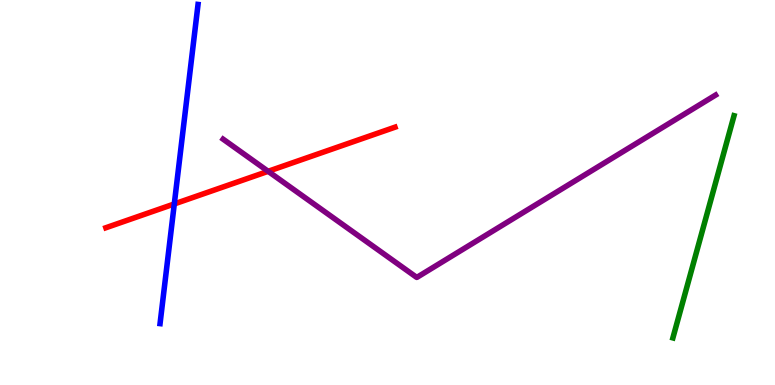[{'lines': ['blue', 'red'], 'intersections': [{'x': 2.25, 'y': 4.7}]}, {'lines': ['green', 'red'], 'intersections': []}, {'lines': ['purple', 'red'], 'intersections': [{'x': 3.46, 'y': 5.55}]}, {'lines': ['blue', 'green'], 'intersections': []}, {'lines': ['blue', 'purple'], 'intersections': []}, {'lines': ['green', 'purple'], 'intersections': []}]